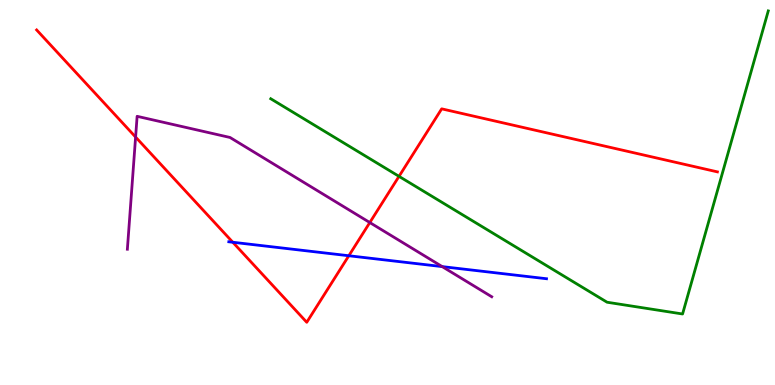[{'lines': ['blue', 'red'], 'intersections': [{'x': 3.0, 'y': 3.71}, {'x': 4.5, 'y': 3.36}]}, {'lines': ['green', 'red'], 'intersections': [{'x': 5.15, 'y': 5.42}]}, {'lines': ['purple', 'red'], 'intersections': [{'x': 1.75, 'y': 6.44}, {'x': 4.77, 'y': 4.22}]}, {'lines': ['blue', 'green'], 'intersections': []}, {'lines': ['blue', 'purple'], 'intersections': [{'x': 5.71, 'y': 3.08}]}, {'lines': ['green', 'purple'], 'intersections': []}]